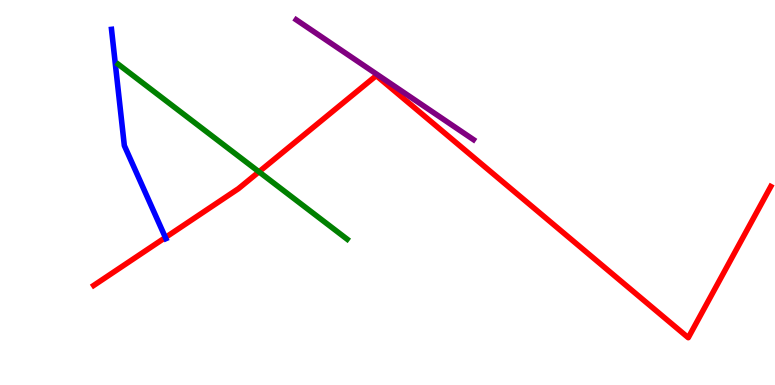[{'lines': ['blue', 'red'], 'intersections': [{'x': 2.13, 'y': 3.83}]}, {'lines': ['green', 'red'], 'intersections': [{'x': 3.34, 'y': 5.54}]}, {'lines': ['purple', 'red'], 'intersections': []}, {'lines': ['blue', 'green'], 'intersections': []}, {'lines': ['blue', 'purple'], 'intersections': []}, {'lines': ['green', 'purple'], 'intersections': []}]